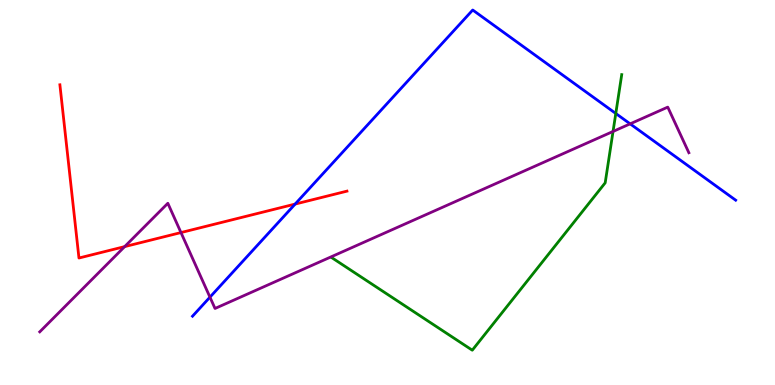[{'lines': ['blue', 'red'], 'intersections': [{'x': 3.81, 'y': 4.7}]}, {'lines': ['green', 'red'], 'intersections': []}, {'lines': ['purple', 'red'], 'intersections': [{'x': 1.61, 'y': 3.59}, {'x': 2.34, 'y': 3.96}]}, {'lines': ['blue', 'green'], 'intersections': [{'x': 7.95, 'y': 7.05}]}, {'lines': ['blue', 'purple'], 'intersections': [{'x': 2.71, 'y': 2.28}, {'x': 8.13, 'y': 6.78}]}, {'lines': ['green', 'purple'], 'intersections': [{'x': 7.91, 'y': 6.59}]}]